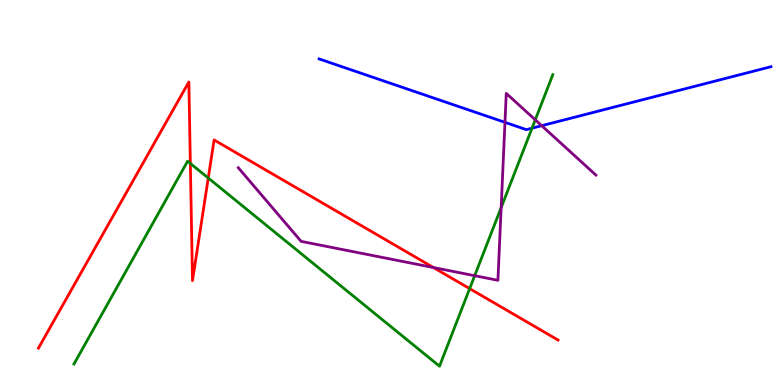[{'lines': ['blue', 'red'], 'intersections': []}, {'lines': ['green', 'red'], 'intersections': [{'x': 2.46, 'y': 5.75}, {'x': 2.69, 'y': 5.38}, {'x': 6.06, 'y': 2.5}]}, {'lines': ['purple', 'red'], 'intersections': [{'x': 5.59, 'y': 3.05}]}, {'lines': ['blue', 'green'], 'intersections': [{'x': 6.86, 'y': 6.67}]}, {'lines': ['blue', 'purple'], 'intersections': [{'x': 6.52, 'y': 6.82}, {'x': 6.99, 'y': 6.74}]}, {'lines': ['green', 'purple'], 'intersections': [{'x': 6.12, 'y': 2.84}, {'x': 6.47, 'y': 4.61}, {'x': 6.91, 'y': 6.89}]}]